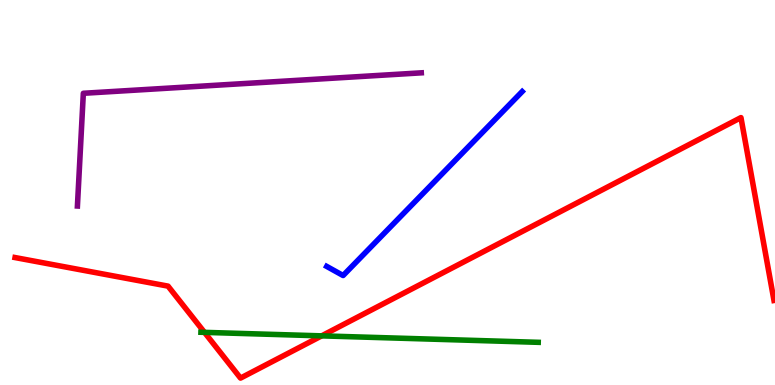[{'lines': ['blue', 'red'], 'intersections': []}, {'lines': ['green', 'red'], 'intersections': [{'x': 2.64, 'y': 1.37}, {'x': 4.15, 'y': 1.28}]}, {'lines': ['purple', 'red'], 'intersections': []}, {'lines': ['blue', 'green'], 'intersections': []}, {'lines': ['blue', 'purple'], 'intersections': []}, {'lines': ['green', 'purple'], 'intersections': []}]